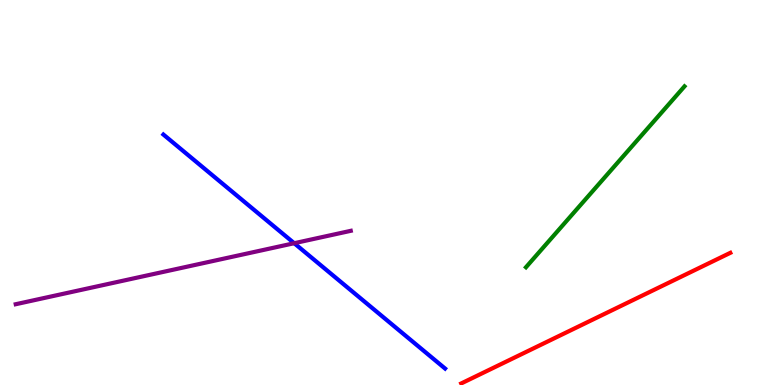[{'lines': ['blue', 'red'], 'intersections': []}, {'lines': ['green', 'red'], 'intersections': []}, {'lines': ['purple', 'red'], 'intersections': []}, {'lines': ['blue', 'green'], 'intersections': []}, {'lines': ['blue', 'purple'], 'intersections': [{'x': 3.8, 'y': 3.68}]}, {'lines': ['green', 'purple'], 'intersections': []}]